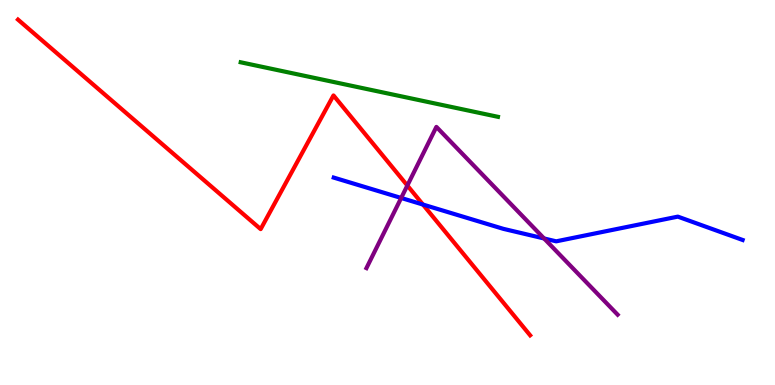[{'lines': ['blue', 'red'], 'intersections': [{'x': 5.46, 'y': 4.69}]}, {'lines': ['green', 'red'], 'intersections': []}, {'lines': ['purple', 'red'], 'intersections': [{'x': 5.26, 'y': 5.18}]}, {'lines': ['blue', 'green'], 'intersections': []}, {'lines': ['blue', 'purple'], 'intersections': [{'x': 5.18, 'y': 4.86}, {'x': 7.02, 'y': 3.81}]}, {'lines': ['green', 'purple'], 'intersections': []}]